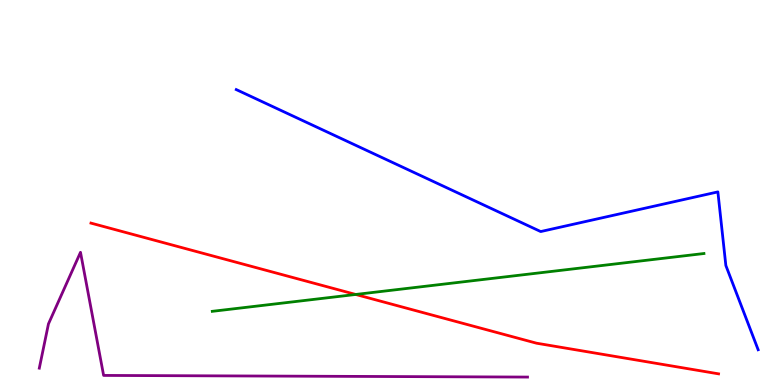[{'lines': ['blue', 'red'], 'intersections': []}, {'lines': ['green', 'red'], 'intersections': [{'x': 4.59, 'y': 2.35}]}, {'lines': ['purple', 'red'], 'intersections': []}, {'lines': ['blue', 'green'], 'intersections': []}, {'lines': ['blue', 'purple'], 'intersections': []}, {'lines': ['green', 'purple'], 'intersections': []}]